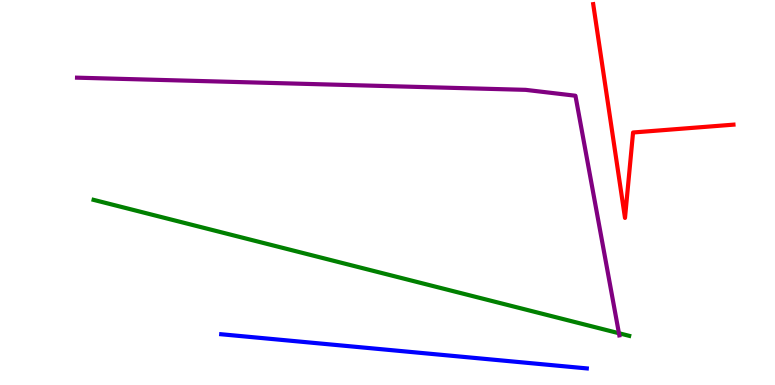[{'lines': ['blue', 'red'], 'intersections': []}, {'lines': ['green', 'red'], 'intersections': []}, {'lines': ['purple', 'red'], 'intersections': []}, {'lines': ['blue', 'green'], 'intersections': []}, {'lines': ['blue', 'purple'], 'intersections': []}, {'lines': ['green', 'purple'], 'intersections': [{'x': 7.99, 'y': 1.34}]}]